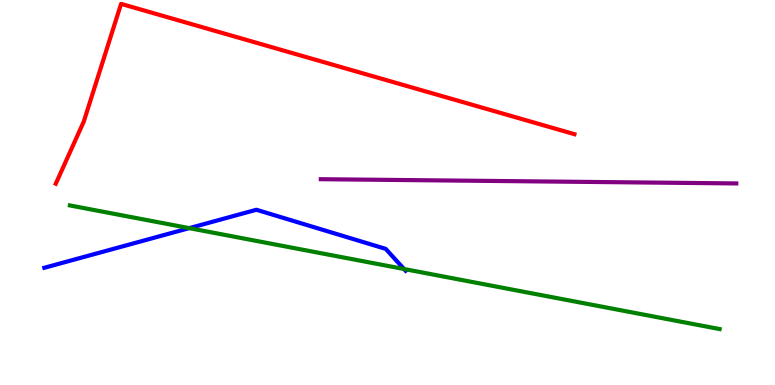[{'lines': ['blue', 'red'], 'intersections': []}, {'lines': ['green', 'red'], 'intersections': []}, {'lines': ['purple', 'red'], 'intersections': []}, {'lines': ['blue', 'green'], 'intersections': [{'x': 2.44, 'y': 4.07}, {'x': 5.21, 'y': 3.01}]}, {'lines': ['blue', 'purple'], 'intersections': []}, {'lines': ['green', 'purple'], 'intersections': []}]